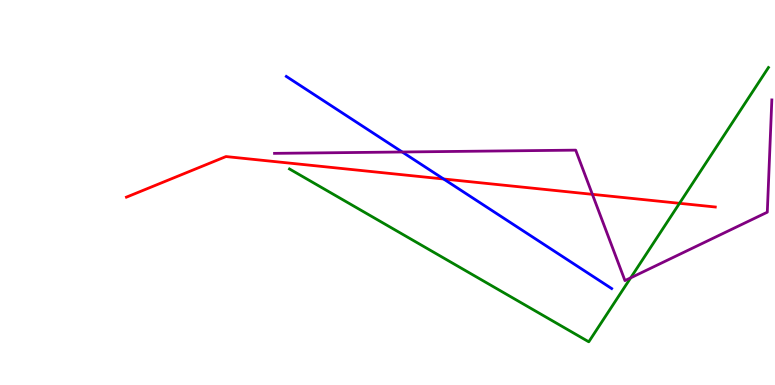[{'lines': ['blue', 'red'], 'intersections': [{'x': 5.72, 'y': 5.35}]}, {'lines': ['green', 'red'], 'intersections': [{'x': 8.77, 'y': 4.72}]}, {'lines': ['purple', 'red'], 'intersections': [{'x': 7.64, 'y': 4.95}]}, {'lines': ['blue', 'green'], 'intersections': []}, {'lines': ['blue', 'purple'], 'intersections': [{'x': 5.19, 'y': 6.05}]}, {'lines': ['green', 'purple'], 'intersections': [{'x': 8.14, 'y': 2.78}]}]